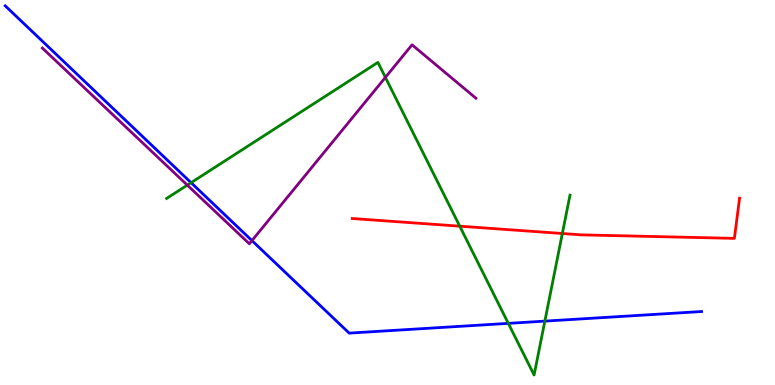[{'lines': ['blue', 'red'], 'intersections': []}, {'lines': ['green', 'red'], 'intersections': [{'x': 5.93, 'y': 4.13}, {'x': 7.26, 'y': 3.93}]}, {'lines': ['purple', 'red'], 'intersections': []}, {'lines': ['blue', 'green'], 'intersections': [{'x': 2.47, 'y': 5.25}, {'x': 6.56, 'y': 1.6}, {'x': 7.03, 'y': 1.66}]}, {'lines': ['blue', 'purple'], 'intersections': [{'x': 3.25, 'y': 3.75}]}, {'lines': ['green', 'purple'], 'intersections': [{'x': 2.42, 'y': 5.19}, {'x': 4.97, 'y': 7.99}]}]